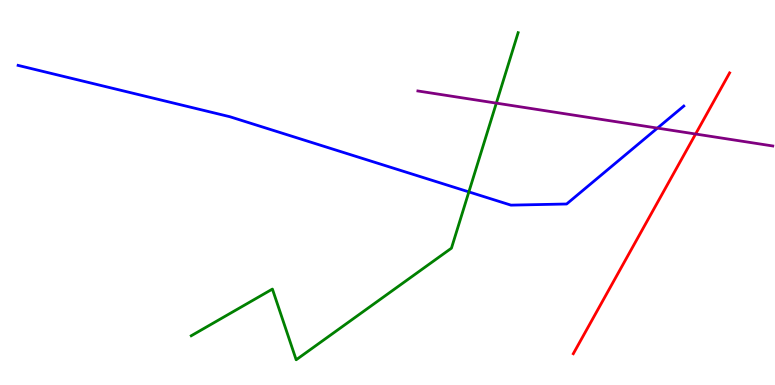[{'lines': ['blue', 'red'], 'intersections': []}, {'lines': ['green', 'red'], 'intersections': []}, {'lines': ['purple', 'red'], 'intersections': [{'x': 8.98, 'y': 6.52}]}, {'lines': ['blue', 'green'], 'intersections': [{'x': 6.05, 'y': 5.02}]}, {'lines': ['blue', 'purple'], 'intersections': [{'x': 8.48, 'y': 6.67}]}, {'lines': ['green', 'purple'], 'intersections': [{'x': 6.4, 'y': 7.32}]}]